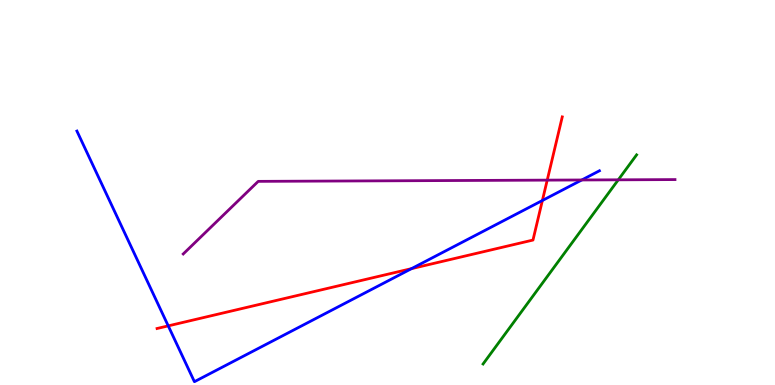[{'lines': ['blue', 'red'], 'intersections': [{'x': 2.17, 'y': 1.54}, {'x': 5.31, 'y': 3.02}, {'x': 7.0, 'y': 4.79}]}, {'lines': ['green', 'red'], 'intersections': []}, {'lines': ['purple', 'red'], 'intersections': [{'x': 7.06, 'y': 5.32}]}, {'lines': ['blue', 'green'], 'intersections': []}, {'lines': ['blue', 'purple'], 'intersections': [{'x': 7.51, 'y': 5.33}]}, {'lines': ['green', 'purple'], 'intersections': [{'x': 7.98, 'y': 5.33}]}]